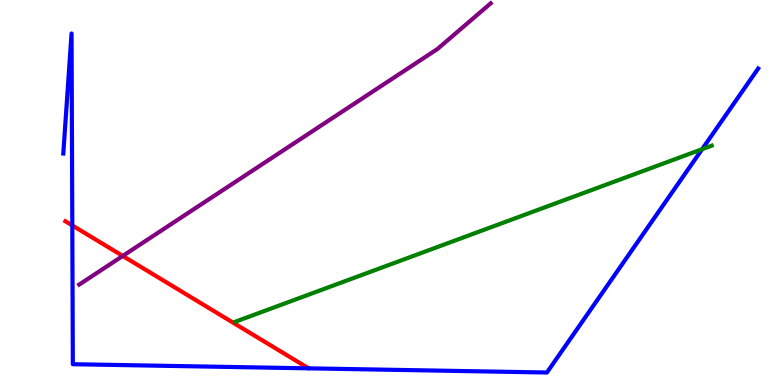[{'lines': ['blue', 'red'], 'intersections': [{'x': 0.933, 'y': 4.14}]}, {'lines': ['green', 'red'], 'intersections': []}, {'lines': ['purple', 'red'], 'intersections': [{'x': 1.58, 'y': 3.35}]}, {'lines': ['blue', 'green'], 'intersections': [{'x': 9.06, 'y': 6.12}]}, {'lines': ['blue', 'purple'], 'intersections': []}, {'lines': ['green', 'purple'], 'intersections': []}]